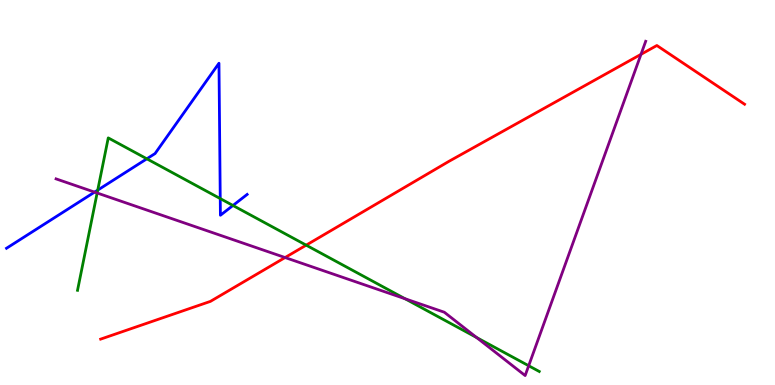[{'lines': ['blue', 'red'], 'intersections': []}, {'lines': ['green', 'red'], 'intersections': [{'x': 3.95, 'y': 3.63}]}, {'lines': ['purple', 'red'], 'intersections': [{'x': 3.68, 'y': 3.31}, {'x': 8.27, 'y': 8.59}]}, {'lines': ['blue', 'green'], 'intersections': [{'x': 1.26, 'y': 5.06}, {'x': 1.89, 'y': 5.88}, {'x': 2.84, 'y': 4.84}, {'x': 3.01, 'y': 4.66}]}, {'lines': ['blue', 'purple'], 'intersections': [{'x': 1.22, 'y': 5.01}]}, {'lines': ['green', 'purple'], 'intersections': [{'x': 1.25, 'y': 4.99}, {'x': 5.23, 'y': 2.24}, {'x': 6.15, 'y': 1.23}, {'x': 6.82, 'y': 0.5}]}]